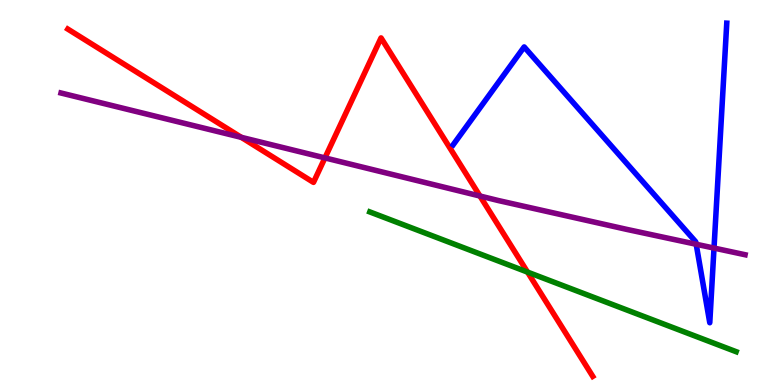[{'lines': ['blue', 'red'], 'intersections': []}, {'lines': ['green', 'red'], 'intersections': [{'x': 6.81, 'y': 2.93}]}, {'lines': ['purple', 'red'], 'intersections': [{'x': 3.11, 'y': 6.43}, {'x': 4.19, 'y': 5.9}, {'x': 6.19, 'y': 4.91}]}, {'lines': ['blue', 'green'], 'intersections': []}, {'lines': ['blue', 'purple'], 'intersections': [{'x': 8.98, 'y': 3.66}, {'x': 9.21, 'y': 3.56}]}, {'lines': ['green', 'purple'], 'intersections': []}]